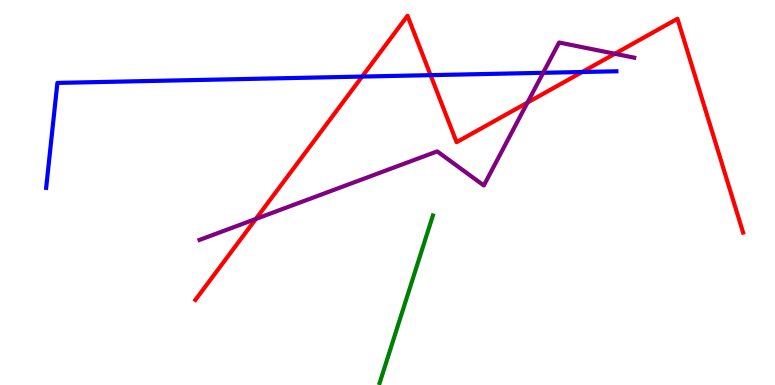[{'lines': ['blue', 'red'], 'intersections': [{'x': 4.67, 'y': 8.01}, {'x': 5.56, 'y': 8.05}, {'x': 7.51, 'y': 8.13}]}, {'lines': ['green', 'red'], 'intersections': []}, {'lines': ['purple', 'red'], 'intersections': [{'x': 3.3, 'y': 4.31}, {'x': 6.81, 'y': 7.34}, {'x': 7.93, 'y': 8.6}]}, {'lines': ['blue', 'green'], 'intersections': []}, {'lines': ['blue', 'purple'], 'intersections': [{'x': 7.01, 'y': 8.11}]}, {'lines': ['green', 'purple'], 'intersections': []}]